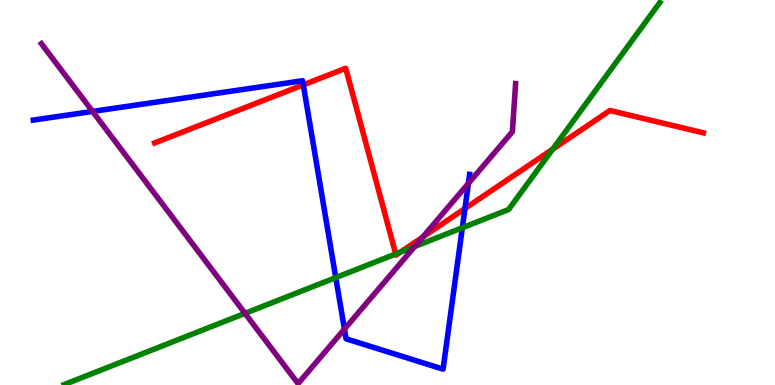[{'lines': ['blue', 'red'], 'intersections': [{'x': 3.91, 'y': 7.8}, {'x': 6.0, 'y': 4.58}]}, {'lines': ['green', 'red'], 'intersections': [{'x': 5.11, 'y': 3.4}, {'x': 5.17, 'y': 3.45}, {'x': 7.13, 'y': 6.12}]}, {'lines': ['purple', 'red'], 'intersections': [{'x': 5.46, 'y': 3.84}]}, {'lines': ['blue', 'green'], 'intersections': [{'x': 4.33, 'y': 2.79}, {'x': 5.97, 'y': 4.08}]}, {'lines': ['blue', 'purple'], 'intersections': [{'x': 1.19, 'y': 7.11}, {'x': 4.44, 'y': 1.45}, {'x': 6.04, 'y': 5.24}]}, {'lines': ['green', 'purple'], 'intersections': [{'x': 3.16, 'y': 1.86}, {'x': 5.35, 'y': 3.6}]}]